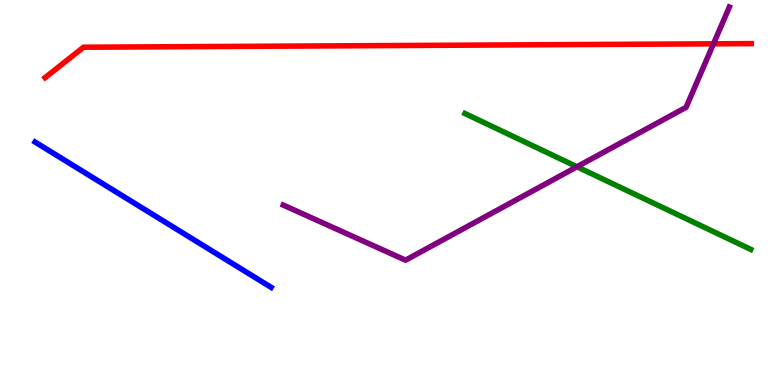[{'lines': ['blue', 'red'], 'intersections': []}, {'lines': ['green', 'red'], 'intersections': []}, {'lines': ['purple', 'red'], 'intersections': [{'x': 9.21, 'y': 8.86}]}, {'lines': ['blue', 'green'], 'intersections': []}, {'lines': ['blue', 'purple'], 'intersections': []}, {'lines': ['green', 'purple'], 'intersections': [{'x': 7.44, 'y': 5.67}]}]